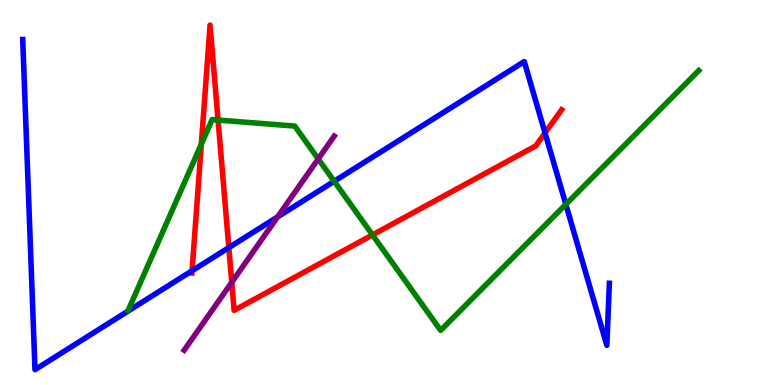[{'lines': ['blue', 'red'], 'intersections': [{'x': 2.48, 'y': 2.97}, {'x': 2.95, 'y': 3.57}, {'x': 7.03, 'y': 6.55}]}, {'lines': ['green', 'red'], 'intersections': [{'x': 2.6, 'y': 6.25}, {'x': 2.81, 'y': 6.88}, {'x': 4.81, 'y': 3.9}]}, {'lines': ['purple', 'red'], 'intersections': [{'x': 2.99, 'y': 2.67}]}, {'lines': ['blue', 'green'], 'intersections': [{'x': 4.31, 'y': 5.29}, {'x': 7.3, 'y': 4.69}]}, {'lines': ['blue', 'purple'], 'intersections': [{'x': 3.58, 'y': 4.37}]}, {'lines': ['green', 'purple'], 'intersections': [{'x': 4.11, 'y': 5.87}]}]